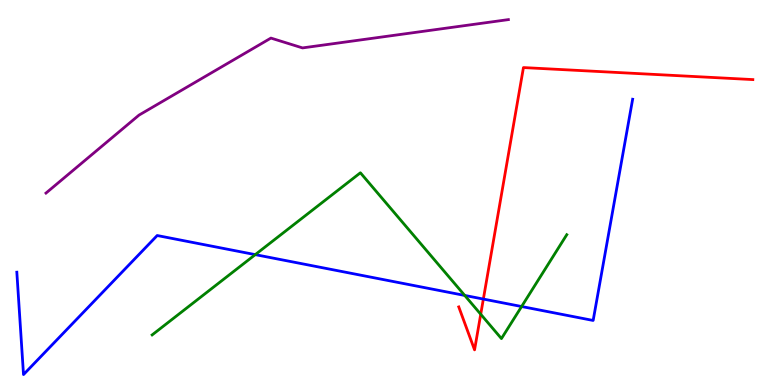[{'lines': ['blue', 'red'], 'intersections': [{'x': 6.24, 'y': 2.23}]}, {'lines': ['green', 'red'], 'intersections': [{'x': 6.2, 'y': 1.84}]}, {'lines': ['purple', 'red'], 'intersections': []}, {'lines': ['blue', 'green'], 'intersections': [{'x': 3.29, 'y': 3.39}, {'x': 6.0, 'y': 2.33}, {'x': 6.73, 'y': 2.04}]}, {'lines': ['blue', 'purple'], 'intersections': []}, {'lines': ['green', 'purple'], 'intersections': []}]